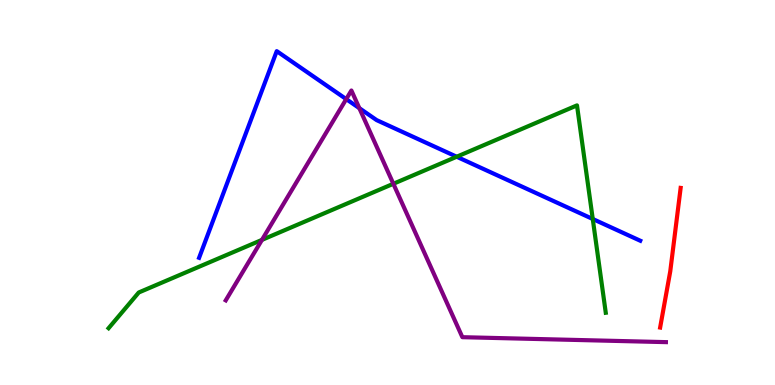[{'lines': ['blue', 'red'], 'intersections': []}, {'lines': ['green', 'red'], 'intersections': []}, {'lines': ['purple', 'red'], 'intersections': []}, {'lines': ['blue', 'green'], 'intersections': [{'x': 5.89, 'y': 5.93}, {'x': 7.65, 'y': 4.31}]}, {'lines': ['blue', 'purple'], 'intersections': [{'x': 4.47, 'y': 7.43}, {'x': 4.64, 'y': 7.19}]}, {'lines': ['green', 'purple'], 'intersections': [{'x': 3.38, 'y': 3.77}, {'x': 5.08, 'y': 5.23}]}]